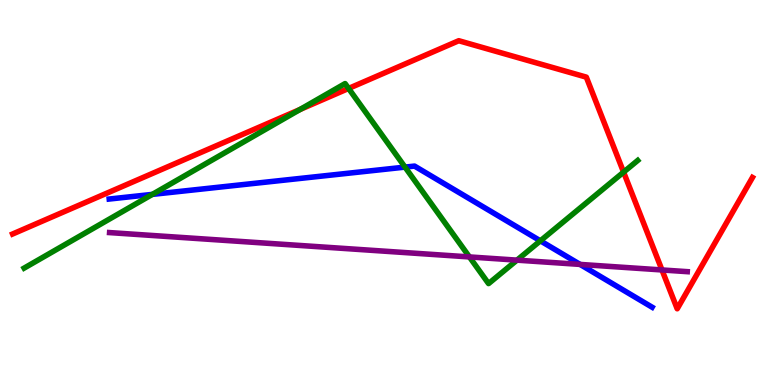[{'lines': ['blue', 'red'], 'intersections': []}, {'lines': ['green', 'red'], 'intersections': [{'x': 3.87, 'y': 7.16}, {'x': 4.5, 'y': 7.7}, {'x': 8.05, 'y': 5.53}]}, {'lines': ['purple', 'red'], 'intersections': [{'x': 8.54, 'y': 2.99}]}, {'lines': ['blue', 'green'], 'intersections': [{'x': 1.97, 'y': 4.95}, {'x': 5.23, 'y': 5.66}, {'x': 6.97, 'y': 3.74}]}, {'lines': ['blue', 'purple'], 'intersections': [{'x': 7.48, 'y': 3.13}]}, {'lines': ['green', 'purple'], 'intersections': [{'x': 6.06, 'y': 3.33}, {'x': 6.67, 'y': 3.24}]}]